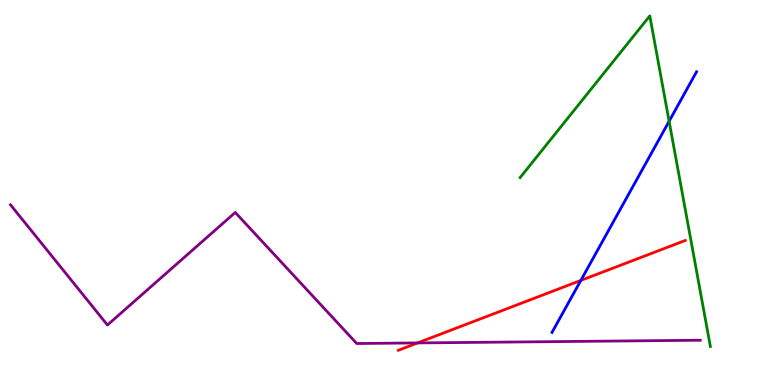[{'lines': ['blue', 'red'], 'intersections': [{'x': 7.49, 'y': 2.72}]}, {'lines': ['green', 'red'], 'intersections': []}, {'lines': ['purple', 'red'], 'intersections': [{'x': 5.39, 'y': 1.09}]}, {'lines': ['blue', 'green'], 'intersections': [{'x': 8.63, 'y': 6.85}]}, {'lines': ['blue', 'purple'], 'intersections': []}, {'lines': ['green', 'purple'], 'intersections': []}]